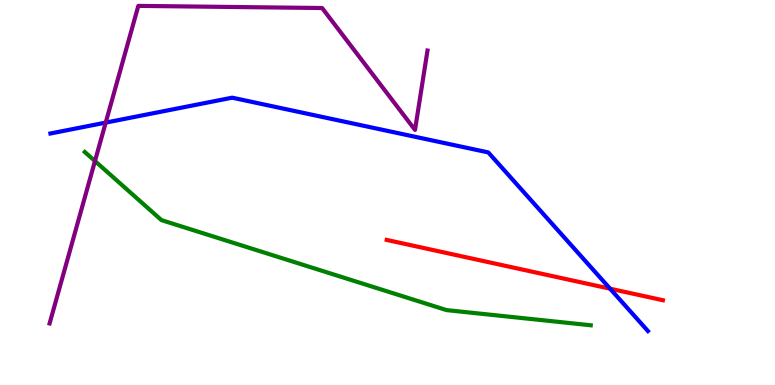[{'lines': ['blue', 'red'], 'intersections': [{'x': 7.87, 'y': 2.5}]}, {'lines': ['green', 'red'], 'intersections': []}, {'lines': ['purple', 'red'], 'intersections': []}, {'lines': ['blue', 'green'], 'intersections': []}, {'lines': ['blue', 'purple'], 'intersections': [{'x': 1.36, 'y': 6.82}]}, {'lines': ['green', 'purple'], 'intersections': [{'x': 1.23, 'y': 5.82}]}]